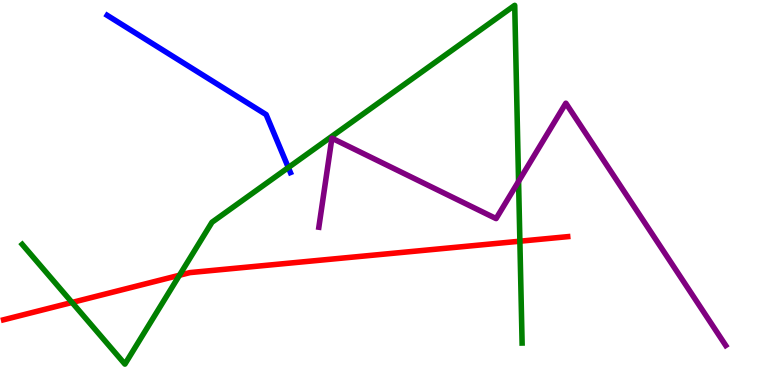[{'lines': ['blue', 'red'], 'intersections': []}, {'lines': ['green', 'red'], 'intersections': [{'x': 0.929, 'y': 2.14}, {'x': 2.32, 'y': 2.85}, {'x': 6.71, 'y': 3.73}]}, {'lines': ['purple', 'red'], 'intersections': []}, {'lines': ['blue', 'green'], 'intersections': [{'x': 3.72, 'y': 5.65}]}, {'lines': ['blue', 'purple'], 'intersections': []}, {'lines': ['green', 'purple'], 'intersections': [{'x': 6.69, 'y': 5.29}]}]